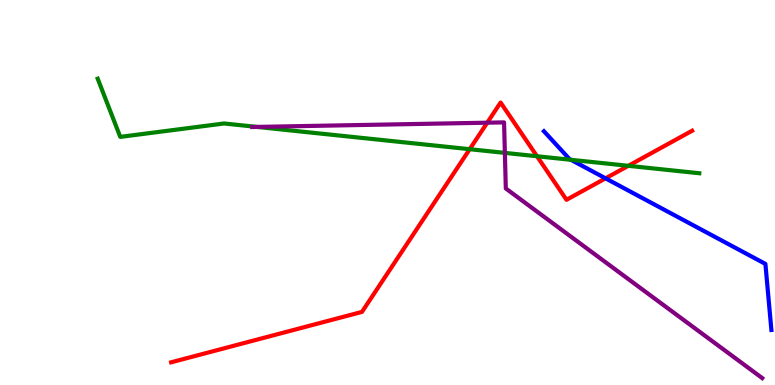[{'lines': ['blue', 'red'], 'intersections': [{'x': 7.81, 'y': 5.37}]}, {'lines': ['green', 'red'], 'intersections': [{'x': 6.06, 'y': 6.12}, {'x': 6.93, 'y': 5.94}, {'x': 8.11, 'y': 5.69}]}, {'lines': ['purple', 'red'], 'intersections': [{'x': 6.29, 'y': 6.81}]}, {'lines': ['blue', 'green'], 'intersections': [{'x': 7.37, 'y': 5.85}]}, {'lines': ['blue', 'purple'], 'intersections': []}, {'lines': ['green', 'purple'], 'intersections': [{'x': 3.31, 'y': 6.7}, {'x': 6.51, 'y': 6.03}]}]